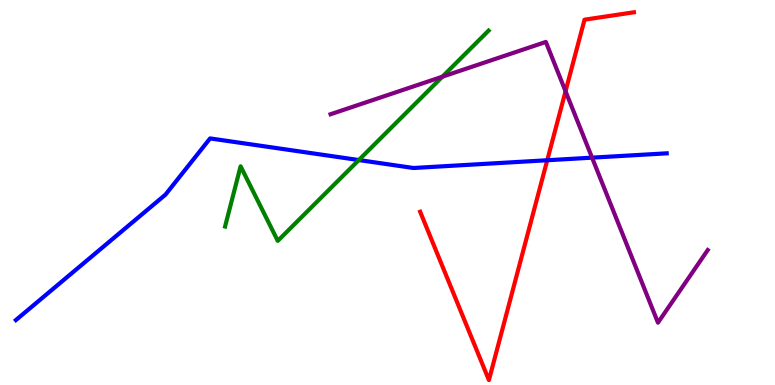[{'lines': ['blue', 'red'], 'intersections': [{'x': 7.06, 'y': 5.84}]}, {'lines': ['green', 'red'], 'intersections': []}, {'lines': ['purple', 'red'], 'intersections': [{'x': 7.3, 'y': 7.63}]}, {'lines': ['blue', 'green'], 'intersections': [{'x': 4.63, 'y': 5.84}]}, {'lines': ['blue', 'purple'], 'intersections': [{'x': 7.64, 'y': 5.91}]}, {'lines': ['green', 'purple'], 'intersections': [{'x': 5.71, 'y': 8.01}]}]